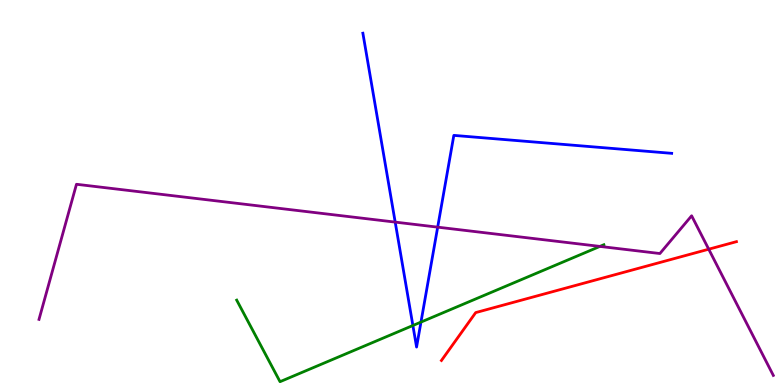[{'lines': ['blue', 'red'], 'intersections': []}, {'lines': ['green', 'red'], 'intersections': []}, {'lines': ['purple', 'red'], 'intersections': [{'x': 9.14, 'y': 3.53}]}, {'lines': ['blue', 'green'], 'intersections': [{'x': 5.33, 'y': 1.55}, {'x': 5.43, 'y': 1.63}]}, {'lines': ['blue', 'purple'], 'intersections': [{'x': 5.1, 'y': 4.23}, {'x': 5.65, 'y': 4.1}]}, {'lines': ['green', 'purple'], 'intersections': [{'x': 7.74, 'y': 3.6}]}]